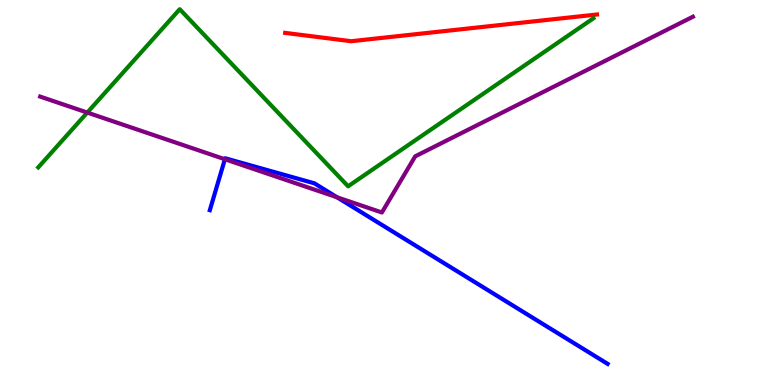[{'lines': ['blue', 'red'], 'intersections': []}, {'lines': ['green', 'red'], 'intersections': []}, {'lines': ['purple', 'red'], 'intersections': []}, {'lines': ['blue', 'green'], 'intersections': []}, {'lines': ['blue', 'purple'], 'intersections': [{'x': 2.9, 'y': 5.86}, {'x': 4.35, 'y': 4.88}]}, {'lines': ['green', 'purple'], 'intersections': [{'x': 1.13, 'y': 7.08}]}]